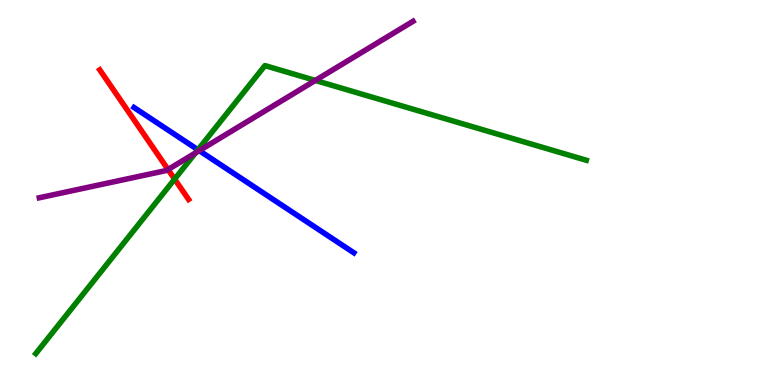[{'lines': ['blue', 'red'], 'intersections': []}, {'lines': ['green', 'red'], 'intersections': [{'x': 2.25, 'y': 5.35}]}, {'lines': ['purple', 'red'], 'intersections': [{'x': 2.17, 'y': 5.6}]}, {'lines': ['blue', 'green'], 'intersections': [{'x': 2.55, 'y': 6.11}]}, {'lines': ['blue', 'purple'], 'intersections': [{'x': 2.57, 'y': 6.09}]}, {'lines': ['green', 'purple'], 'intersections': [{'x': 2.52, 'y': 6.03}, {'x': 4.07, 'y': 7.91}]}]